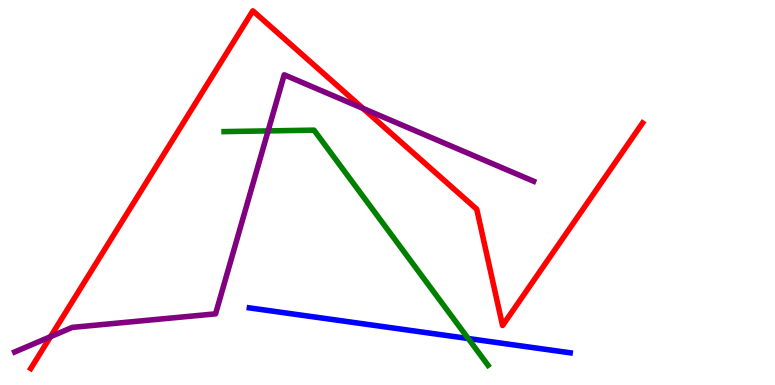[{'lines': ['blue', 'red'], 'intersections': []}, {'lines': ['green', 'red'], 'intersections': []}, {'lines': ['purple', 'red'], 'intersections': [{'x': 0.652, 'y': 1.26}, {'x': 4.68, 'y': 7.18}]}, {'lines': ['blue', 'green'], 'intersections': [{'x': 6.04, 'y': 1.21}]}, {'lines': ['blue', 'purple'], 'intersections': []}, {'lines': ['green', 'purple'], 'intersections': [{'x': 3.46, 'y': 6.6}]}]